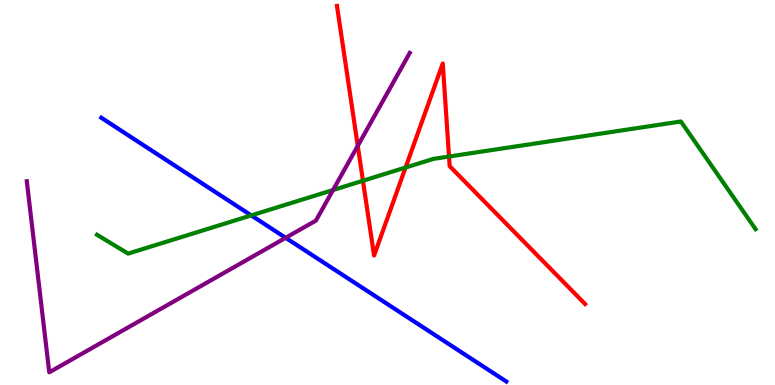[{'lines': ['blue', 'red'], 'intersections': []}, {'lines': ['green', 'red'], 'intersections': [{'x': 4.68, 'y': 5.31}, {'x': 5.23, 'y': 5.65}, {'x': 5.79, 'y': 5.93}]}, {'lines': ['purple', 'red'], 'intersections': [{'x': 4.62, 'y': 6.21}]}, {'lines': ['blue', 'green'], 'intersections': [{'x': 3.24, 'y': 4.41}]}, {'lines': ['blue', 'purple'], 'intersections': [{'x': 3.69, 'y': 3.82}]}, {'lines': ['green', 'purple'], 'intersections': [{'x': 4.3, 'y': 5.06}]}]